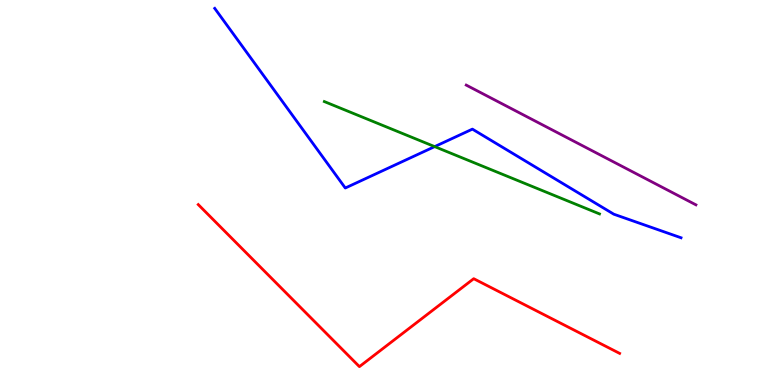[{'lines': ['blue', 'red'], 'intersections': []}, {'lines': ['green', 'red'], 'intersections': []}, {'lines': ['purple', 'red'], 'intersections': []}, {'lines': ['blue', 'green'], 'intersections': [{'x': 5.61, 'y': 6.19}]}, {'lines': ['blue', 'purple'], 'intersections': []}, {'lines': ['green', 'purple'], 'intersections': []}]